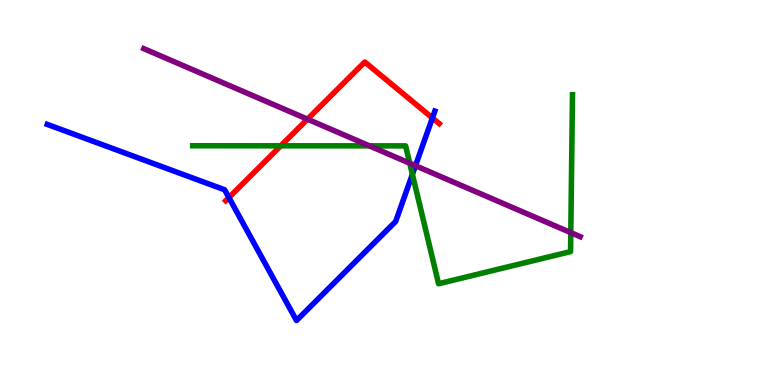[{'lines': ['blue', 'red'], 'intersections': [{'x': 2.95, 'y': 4.87}, {'x': 5.58, 'y': 6.94}]}, {'lines': ['green', 'red'], 'intersections': [{'x': 3.62, 'y': 6.21}]}, {'lines': ['purple', 'red'], 'intersections': [{'x': 3.97, 'y': 6.9}]}, {'lines': ['blue', 'green'], 'intersections': [{'x': 5.32, 'y': 5.47}]}, {'lines': ['blue', 'purple'], 'intersections': [{'x': 5.36, 'y': 5.7}]}, {'lines': ['green', 'purple'], 'intersections': [{'x': 4.77, 'y': 6.21}, {'x': 5.29, 'y': 5.76}, {'x': 7.36, 'y': 3.96}]}]